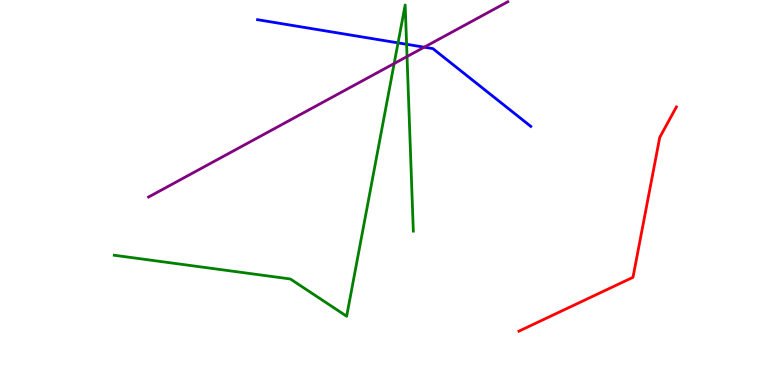[{'lines': ['blue', 'red'], 'intersections': []}, {'lines': ['green', 'red'], 'intersections': []}, {'lines': ['purple', 'red'], 'intersections': []}, {'lines': ['blue', 'green'], 'intersections': [{'x': 5.14, 'y': 8.89}, {'x': 5.25, 'y': 8.85}]}, {'lines': ['blue', 'purple'], 'intersections': [{'x': 5.47, 'y': 8.77}]}, {'lines': ['green', 'purple'], 'intersections': [{'x': 5.09, 'y': 8.35}, {'x': 5.25, 'y': 8.53}]}]